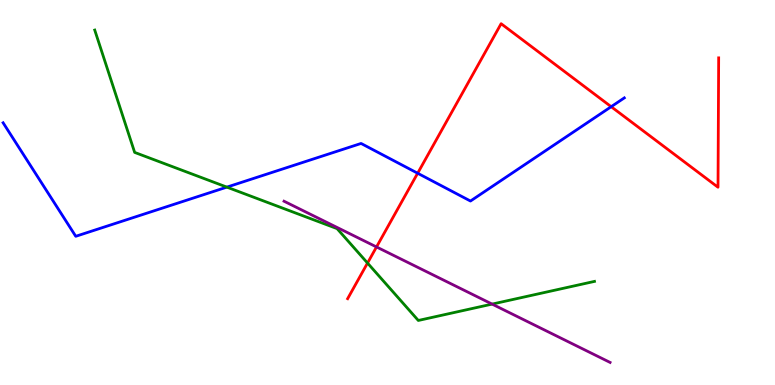[{'lines': ['blue', 'red'], 'intersections': [{'x': 5.39, 'y': 5.5}, {'x': 7.89, 'y': 7.23}]}, {'lines': ['green', 'red'], 'intersections': [{'x': 4.74, 'y': 3.17}]}, {'lines': ['purple', 'red'], 'intersections': [{'x': 4.86, 'y': 3.59}]}, {'lines': ['blue', 'green'], 'intersections': [{'x': 2.93, 'y': 5.14}]}, {'lines': ['blue', 'purple'], 'intersections': []}, {'lines': ['green', 'purple'], 'intersections': [{'x': 6.35, 'y': 2.1}]}]